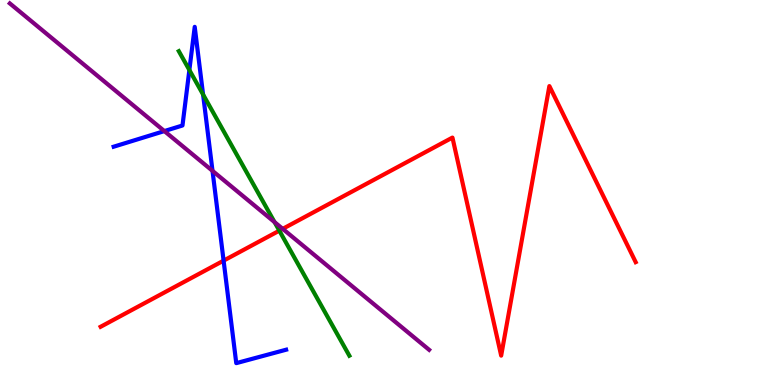[{'lines': ['blue', 'red'], 'intersections': [{'x': 2.89, 'y': 3.23}]}, {'lines': ['green', 'red'], 'intersections': [{'x': 3.6, 'y': 4.01}]}, {'lines': ['purple', 'red'], 'intersections': [{'x': 3.65, 'y': 4.06}]}, {'lines': ['blue', 'green'], 'intersections': [{'x': 2.44, 'y': 8.18}, {'x': 2.62, 'y': 7.55}]}, {'lines': ['blue', 'purple'], 'intersections': [{'x': 2.12, 'y': 6.6}, {'x': 2.74, 'y': 5.56}]}, {'lines': ['green', 'purple'], 'intersections': [{'x': 3.54, 'y': 4.23}]}]